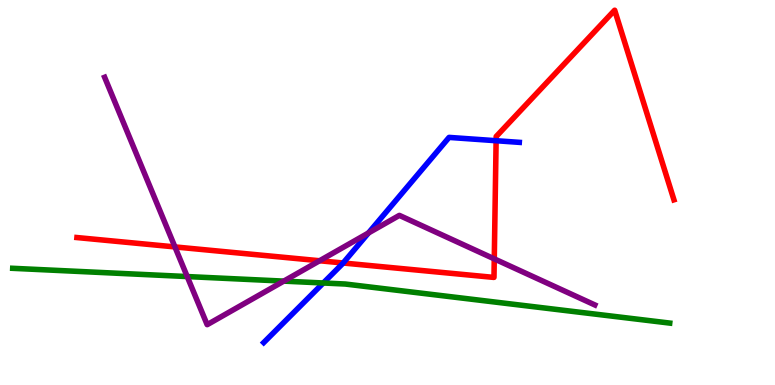[{'lines': ['blue', 'red'], 'intersections': [{'x': 4.43, 'y': 3.17}, {'x': 6.4, 'y': 6.34}]}, {'lines': ['green', 'red'], 'intersections': []}, {'lines': ['purple', 'red'], 'intersections': [{'x': 2.26, 'y': 3.59}, {'x': 4.12, 'y': 3.23}, {'x': 6.38, 'y': 3.28}]}, {'lines': ['blue', 'green'], 'intersections': [{'x': 4.17, 'y': 2.65}]}, {'lines': ['blue', 'purple'], 'intersections': [{'x': 4.75, 'y': 3.95}]}, {'lines': ['green', 'purple'], 'intersections': [{'x': 2.42, 'y': 2.82}, {'x': 3.66, 'y': 2.7}]}]